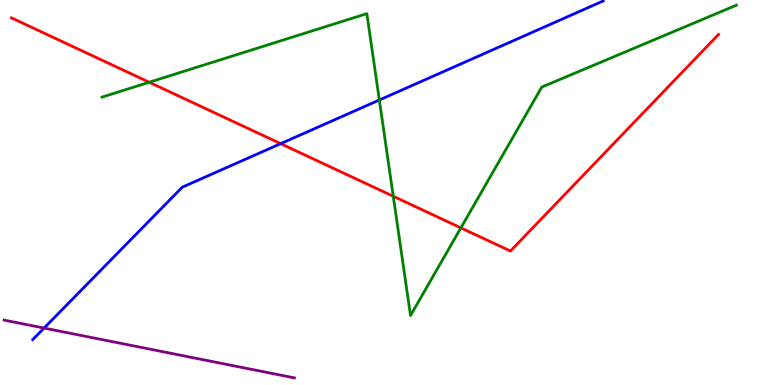[{'lines': ['blue', 'red'], 'intersections': [{'x': 3.62, 'y': 6.27}]}, {'lines': ['green', 'red'], 'intersections': [{'x': 1.93, 'y': 7.86}, {'x': 5.07, 'y': 4.9}, {'x': 5.95, 'y': 4.08}]}, {'lines': ['purple', 'red'], 'intersections': []}, {'lines': ['blue', 'green'], 'intersections': [{'x': 4.89, 'y': 7.4}]}, {'lines': ['blue', 'purple'], 'intersections': [{'x': 0.569, 'y': 1.48}]}, {'lines': ['green', 'purple'], 'intersections': []}]